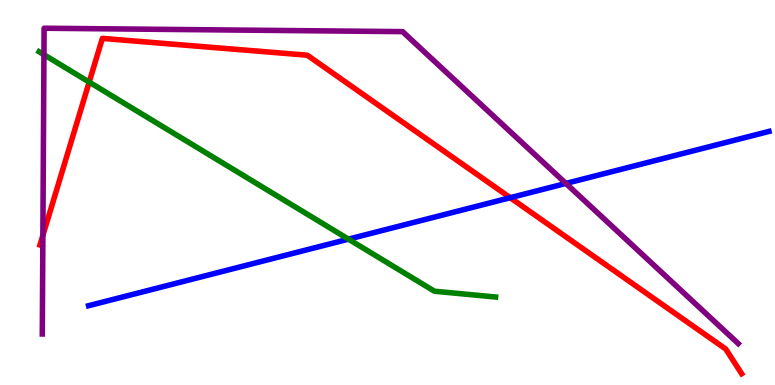[{'lines': ['blue', 'red'], 'intersections': [{'x': 6.58, 'y': 4.86}]}, {'lines': ['green', 'red'], 'intersections': [{'x': 1.15, 'y': 7.87}]}, {'lines': ['purple', 'red'], 'intersections': [{'x': 0.553, 'y': 3.89}]}, {'lines': ['blue', 'green'], 'intersections': [{'x': 4.5, 'y': 3.79}]}, {'lines': ['blue', 'purple'], 'intersections': [{'x': 7.3, 'y': 5.24}]}, {'lines': ['green', 'purple'], 'intersections': [{'x': 0.567, 'y': 8.58}]}]